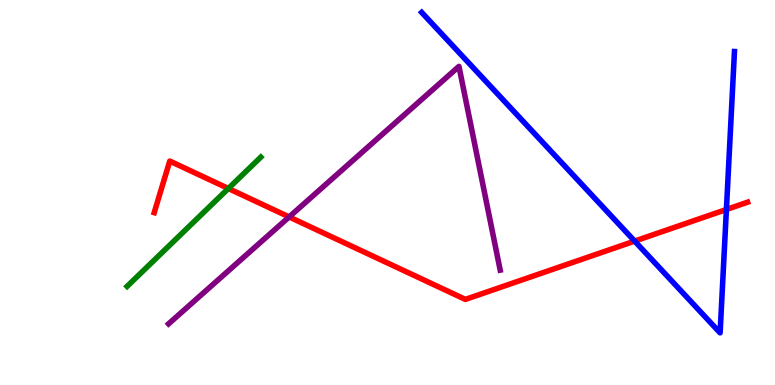[{'lines': ['blue', 'red'], 'intersections': [{'x': 8.19, 'y': 3.74}, {'x': 9.37, 'y': 4.56}]}, {'lines': ['green', 'red'], 'intersections': [{'x': 2.95, 'y': 5.1}]}, {'lines': ['purple', 'red'], 'intersections': [{'x': 3.73, 'y': 4.37}]}, {'lines': ['blue', 'green'], 'intersections': []}, {'lines': ['blue', 'purple'], 'intersections': []}, {'lines': ['green', 'purple'], 'intersections': []}]